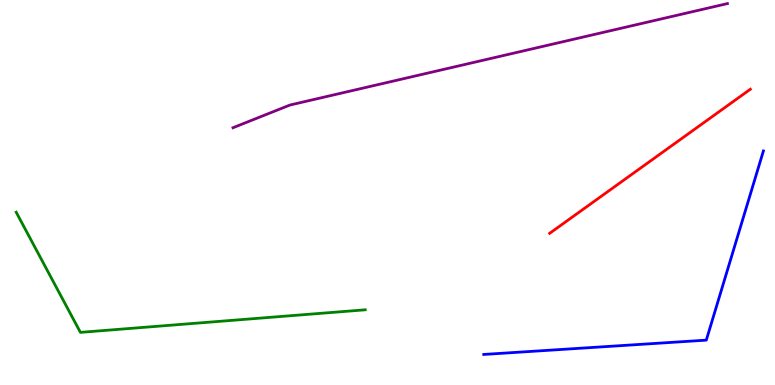[{'lines': ['blue', 'red'], 'intersections': []}, {'lines': ['green', 'red'], 'intersections': []}, {'lines': ['purple', 'red'], 'intersections': []}, {'lines': ['blue', 'green'], 'intersections': []}, {'lines': ['blue', 'purple'], 'intersections': []}, {'lines': ['green', 'purple'], 'intersections': []}]